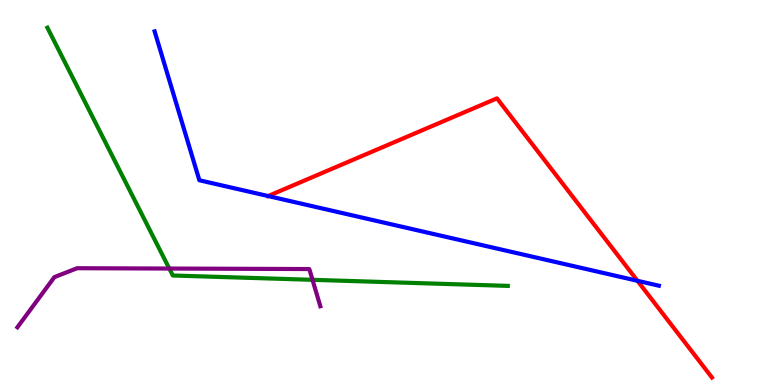[{'lines': ['blue', 'red'], 'intersections': [{'x': 3.46, 'y': 4.91}, {'x': 8.23, 'y': 2.71}]}, {'lines': ['green', 'red'], 'intersections': []}, {'lines': ['purple', 'red'], 'intersections': []}, {'lines': ['blue', 'green'], 'intersections': []}, {'lines': ['blue', 'purple'], 'intersections': []}, {'lines': ['green', 'purple'], 'intersections': [{'x': 2.18, 'y': 3.02}, {'x': 4.03, 'y': 2.73}]}]